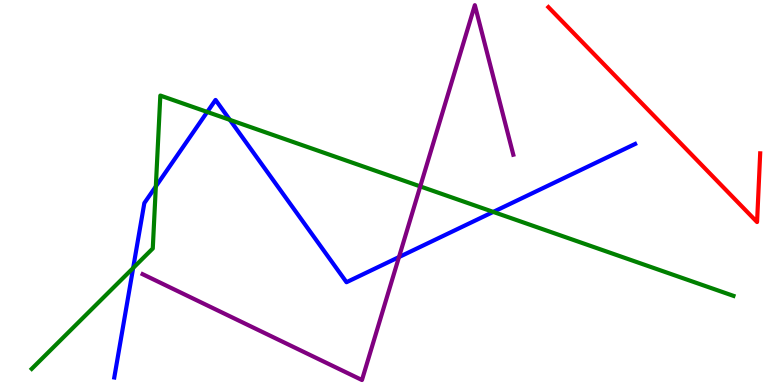[{'lines': ['blue', 'red'], 'intersections': []}, {'lines': ['green', 'red'], 'intersections': []}, {'lines': ['purple', 'red'], 'intersections': []}, {'lines': ['blue', 'green'], 'intersections': [{'x': 1.72, 'y': 3.04}, {'x': 2.01, 'y': 5.16}, {'x': 2.67, 'y': 7.09}, {'x': 2.97, 'y': 6.89}, {'x': 6.36, 'y': 4.5}]}, {'lines': ['blue', 'purple'], 'intersections': [{'x': 5.15, 'y': 3.32}]}, {'lines': ['green', 'purple'], 'intersections': [{'x': 5.42, 'y': 5.16}]}]